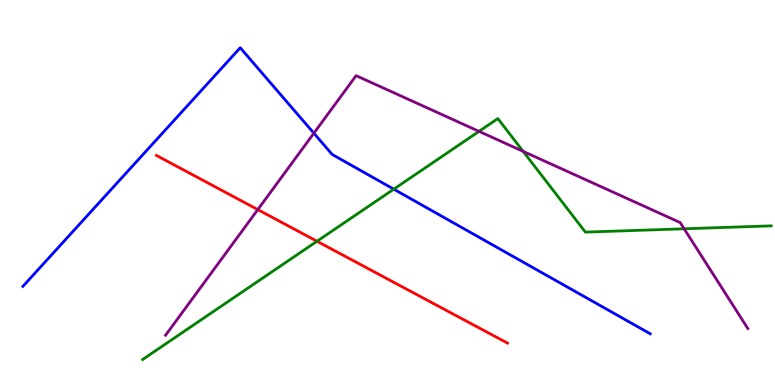[{'lines': ['blue', 'red'], 'intersections': []}, {'lines': ['green', 'red'], 'intersections': [{'x': 4.09, 'y': 3.73}]}, {'lines': ['purple', 'red'], 'intersections': [{'x': 3.33, 'y': 4.56}]}, {'lines': ['blue', 'green'], 'intersections': [{'x': 5.08, 'y': 5.09}]}, {'lines': ['blue', 'purple'], 'intersections': [{'x': 4.05, 'y': 6.54}]}, {'lines': ['green', 'purple'], 'intersections': [{'x': 6.18, 'y': 6.59}, {'x': 6.75, 'y': 6.07}, {'x': 8.83, 'y': 4.06}]}]